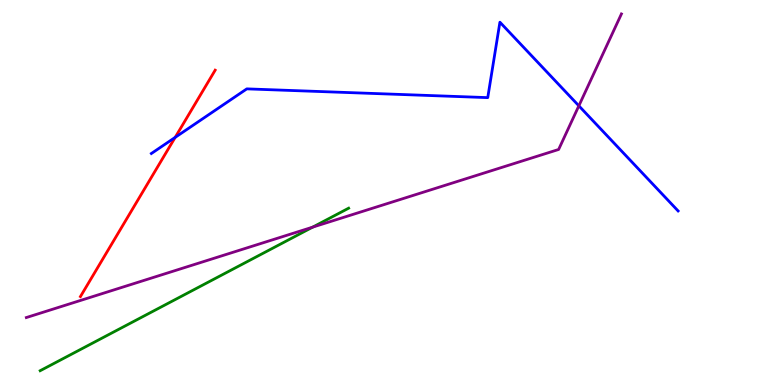[{'lines': ['blue', 'red'], 'intersections': [{'x': 2.26, 'y': 6.43}]}, {'lines': ['green', 'red'], 'intersections': []}, {'lines': ['purple', 'red'], 'intersections': []}, {'lines': ['blue', 'green'], 'intersections': []}, {'lines': ['blue', 'purple'], 'intersections': [{'x': 7.47, 'y': 7.25}]}, {'lines': ['green', 'purple'], 'intersections': [{'x': 4.03, 'y': 4.1}]}]